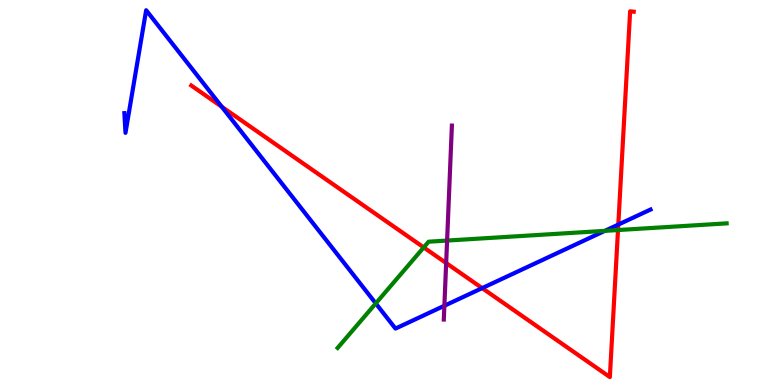[{'lines': ['blue', 'red'], 'intersections': [{'x': 2.86, 'y': 7.23}, {'x': 6.22, 'y': 2.52}, {'x': 7.98, 'y': 4.17}]}, {'lines': ['green', 'red'], 'intersections': [{'x': 5.47, 'y': 3.57}, {'x': 7.97, 'y': 4.02}]}, {'lines': ['purple', 'red'], 'intersections': [{'x': 5.76, 'y': 3.17}]}, {'lines': ['blue', 'green'], 'intersections': [{'x': 4.85, 'y': 2.12}, {'x': 7.8, 'y': 4.0}]}, {'lines': ['blue', 'purple'], 'intersections': [{'x': 5.73, 'y': 2.06}]}, {'lines': ['green', 'purple'], 'intersections': [{'x': 5.77, 'y': 3.75}]}]